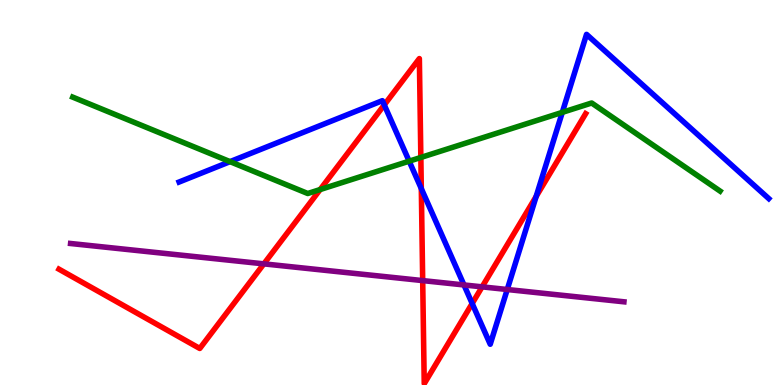[{'lines': ['blue', 'red'], 'intersections': [{'x': 4.96, 'y': 7.27}, {'x': 5.44, 'y': 5.1}, {'x': 6.09, 'y': 2.12}, {'x': 6.92, 'y': 4.9}]}, {'lines': ['green', 'red'], 'intersections': [{'x': 4.13, 'y': 5.08}, {'x': 5.43, 'y': 5.91}]}, {'lines': ['purple', 'red'], 'intersections': [{'x': 3.4, 'y': 3.15}, {'x': 5.45, 'y': 2.71}, {'x': 6.22, 'y': 2.55}]}, {'lines': ['blue', 'green'], 'intersections': [{'x': 2.97, 'y': 5.8}, {'x': 5.28, 'y': 5.81}, {'x': 7.26, 'y': 7.08}]}, {'lines': ['blue', 'purple'], 'intersections': [{'x': 5.99, 'y': 2.6}, {'x': 6.55, 'y': 2.48}]}, {'lines': ['green', 'purple'], 'intersections': []}]